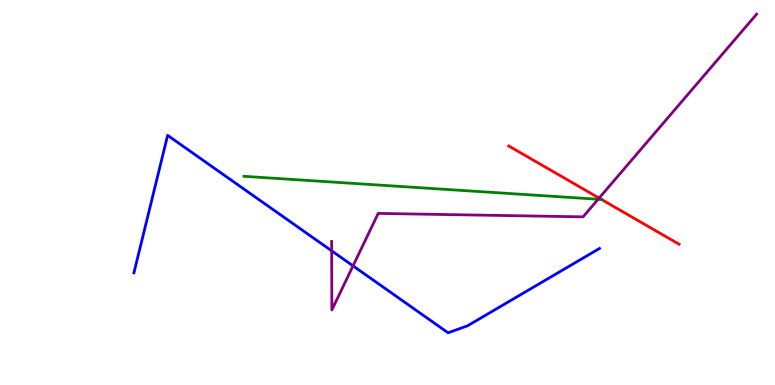[{'lines': ['blue', 'red'], 'intersections': []}, {'lines': ['green', 'red'], 'intersections': [{'x': 7.76, 'y': 4.82}]}, {'lines': ['purple', 'red'], 'intersections': [{'x': 7.73, 'y': 4.85}]}, {'lines': ['blue', 'green'], 'intersections': []}, {'lines': ['blue', 'purple'], 'intersections': [{'x': 4.28, 'y': 3.48}, {'x': 4.56, 'y': 3.09}]}, {'lines': ['green', 'purple'], 'intersections': [{'x': 7.72, 'y': 4.82}]}]